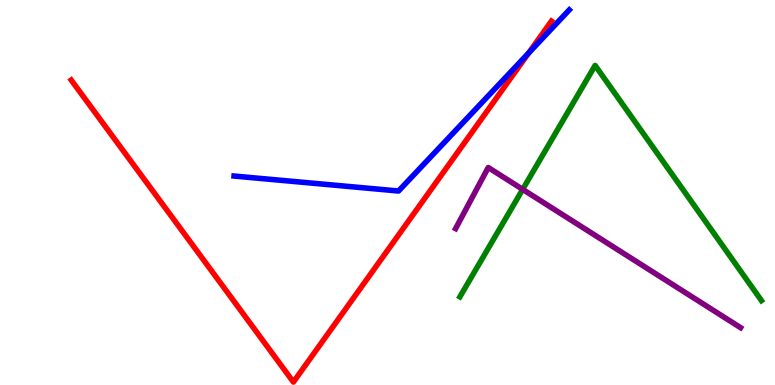[{'lines': ['blue', 'red'], 'intersections': [{'x': 6.82, 'y': 8.62}]}, {'lines': ['green', 'red'], 'intersections': []}, {'lines': ['purple', 'red'], 'intersections': []}, {'lines': ['blue', 'green'], 'intersections': []}, {'lines': ['blue', 'purple'], 'intersections': []}, {'lines': ['green', 'purple'], 'intersections': [{'x': 6.74, 'y': 5.08}]}]